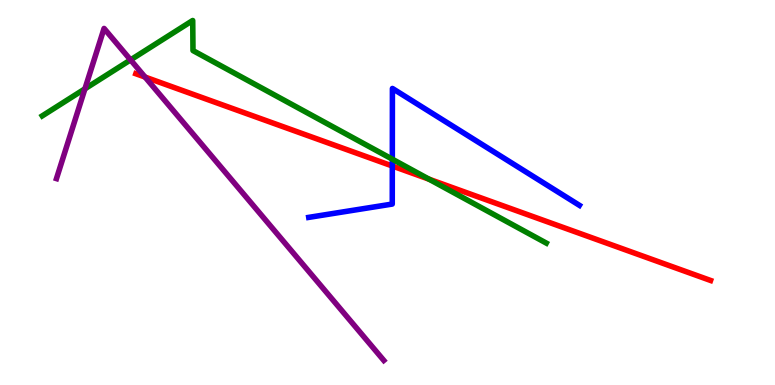[{'lines': ['blue', 'red'], 'intersections': [{'x': 5.06, 'y': 5.69}]}, {'lines': ['green', 'red'], 'intersections': [{'x': 5.54, 'y': 5.35}]}, {'lines': ['purple', 'red'], 'intersections': [{'x': 1.87, 'y': 8.0}]}, {'lines': ['blue', 'green'], 'intersections': [{'x': 5.06, 'y': 5.87}]}, {'lines': ['blue', 'purple'], 'intersections': []}, {'lines': ['green', 'purple'], 'intersections': [{'x': 1.1, 'y': 7.69}, {'x': 1.68, 'y': 8.44}]}]